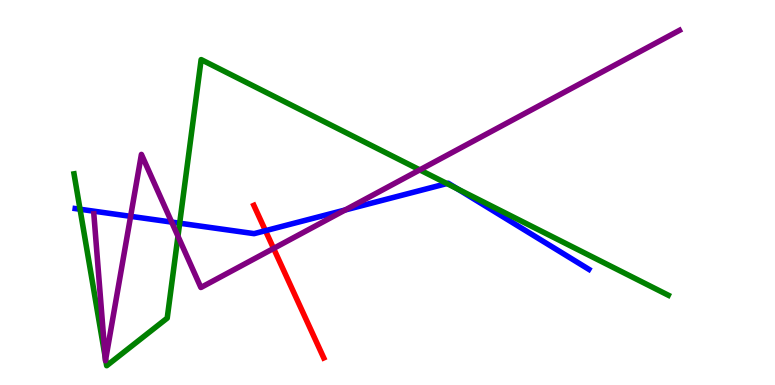[{'lines': ['blue', 'red'], 'intersections': [{'x': 3.43, 'y': 4.01}]}, {'lines': ['green', 'red'], 'intersections': []}, {'lines': ['purple', 'red'], 'intersections': [{'x': 3.53, 'y': 3.55}]}, {'lines': ['blue', 'green'], 'intersections': [{'x': 1.03, 'y': 4.57}, {'x': 2.32, 'y': 4.2}, {'x': 5.77, 'y': 5.23}, {'x': 5.9, 'y': 5.09}]}, {'lines': ['blue', 'purple'], 'intersections': [{'x': 1.69, 'y': 4.38}, {'x': 2.21, 'y': 4.23}, {'x': 4.45, 'y': 4.55}]}, {'lines': ['green', 'purple'], 'intersections': [{'x': 1.36, 'y': 0.736}, {'x': 1.36, 'y': 0.658}, {'x': 2.3, 'y': 3.86}, {'x': 5.42, 'y': 5.59}]}]